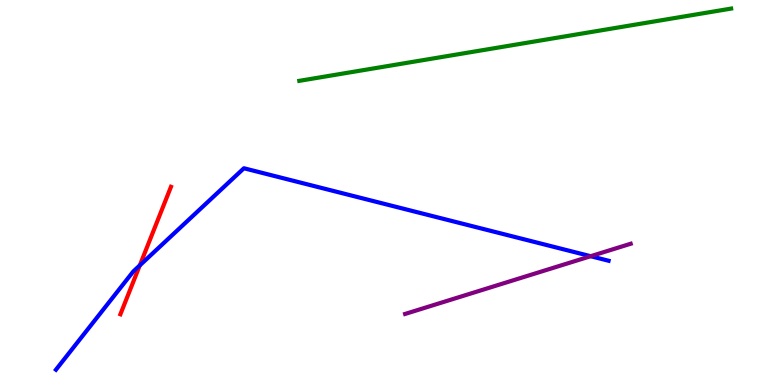[{'lines': ['blue', 'red'], 'intersections': [{'x': 1.8, 'y': 3.11}]}, {'lines': ['green', 'red'], 'intersections': []}, {'lines': ['purple', 'red'], 'intersections': []}, {'lines': ['blue', 'green'], 'intersections': []}, {'lines': ['blue', 'purple'], 'intersections': [{'x': 7.62, 'y': 3.35}]}, {'lines': ['green', 'purple'], 'intersections': []}]